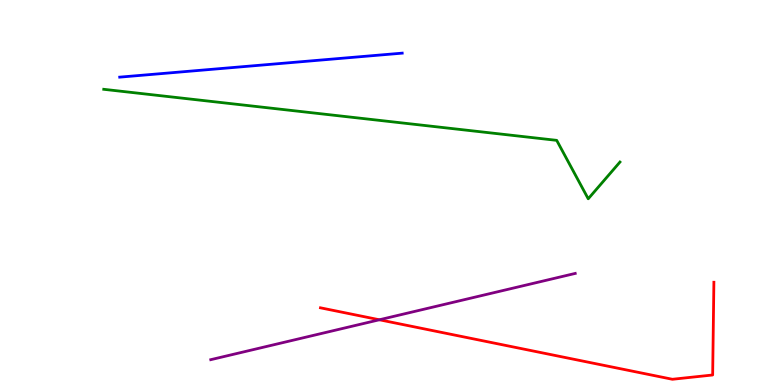[{'lines': ['blue', 'red'], 'intersections': []}, {'lines': ['green', 'red'], 'intersections': []}, {'lines': ['purple', 'red'], 'intersections': [{'x': 4.9, 'y': 1.69}]}, {'lines': ['blue', 'green'], 'intersections': []}, {'lines': ['blue', 'purple'], 'intersections': []}, {'lines': ['green', 'purple'], 'intersections': []}]